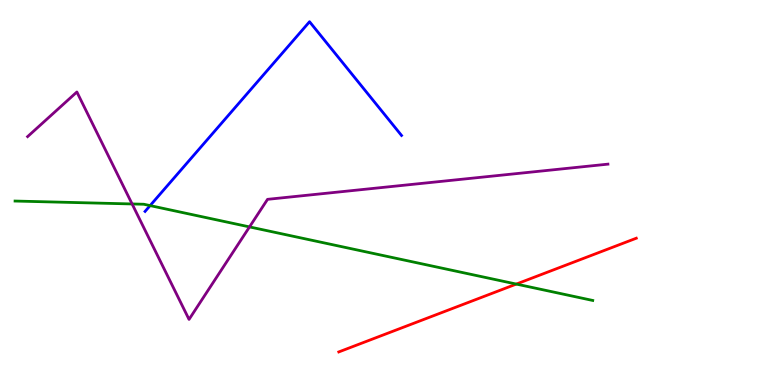[{'lines': ['blue', 'red'], 'intersections': []}, {'lines': ['green', 'red'], 'intersections': [{'x': 6.66, 'y': 2.62}]}, {'lines': ['purple', 'red'], 'intersections': []}, {'lines': ['blue', 'green'], 'intersections': [{'x': 1.94, 'y': 4.66}]}, {'lines': ['blue', 'purple'], 'intersections': []}, {'lines': ['green', 'purple'], 'intersections': [{'x': 1.7, 'y': 4.7}, {'x': 3.22, 'y': 4.11}]}]